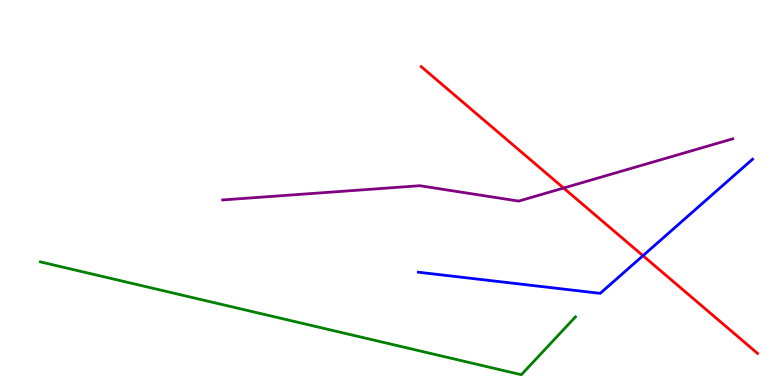[{'lines': ['blue', 'red'], 'intersections': [{'x': 8.3, 'y': 3.36}]}, {'lines': ['green', 'red'], 'intersections': []}, {'lines': ['purple', 'red'], 'intersections': [{'x': 7.27, 'y': 5.12}]}, {'lines': ['blue', 'green'], 'intersections': []}, {'lines': ['blue', 'purple'], 'intersections': []}, {'lines': ['green', 'purple'], 'intersections': []}]